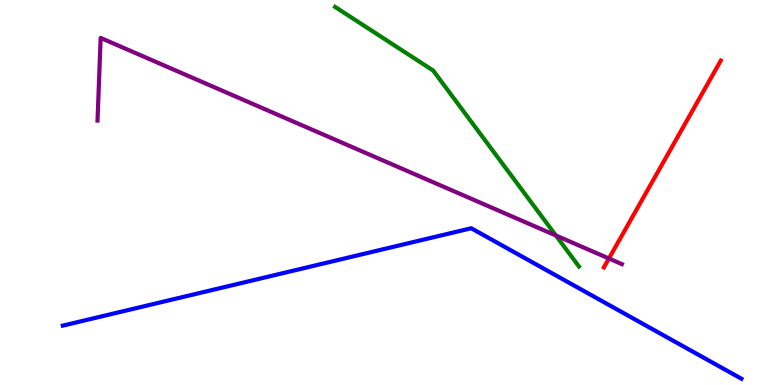[{'lines': ['blue', 'red'], 'intersections': []}, {'lines': ['green', 'red'], 'intersections': []}, {'lines': ['purple', 'red'], 'intersections': [{'x': 7.86, 'y': 3.29}]}, {'lines': ['blue', 'green'], 'intersections': []}, {'lines': ['blue', 'purple'], 'intersections': []}, {'lines': ['green', 'purple'], 'intersections': [{'x': 7.17, 'y': 3.88}]}]